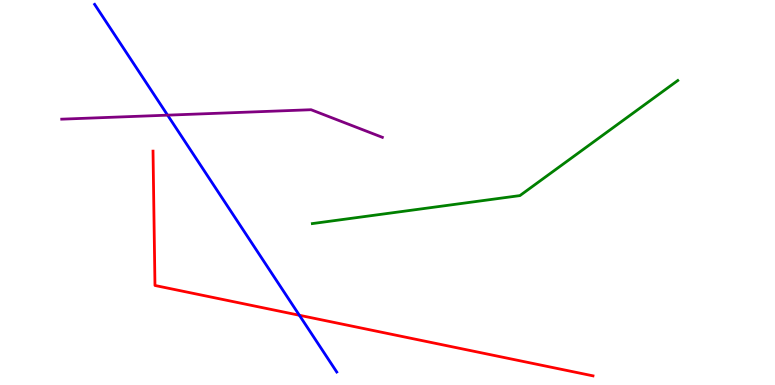[{'lines': ['blue', 'red'], 'intersections': [{'x': 3.86, 'y': 1.81}]}, {'lines': ['green', 'red'], 'intersections': []}, {'lines': ['purple', 'red'], 'intersections': []}, {'lines': ['blue', 'green'], 'intersections': []}, {'lines': ['blue', 'purple'], 'intersections': [{'x': 2.16, 'y': 7.01}]}, {'lines': ['green', 'purple'], 'intersections': []}]